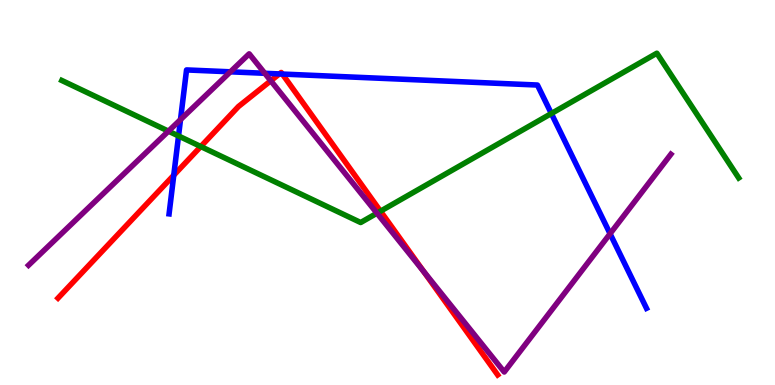[{'lines': ['blue', 'red'], 'intersections': [{'x': 2.24, 'y': 5.45}, {'x': 3.6, 'y': 8.08}, {'x': 3.64, 'y': 8.08}]}, {'lines': ['green', 'red'], 'intersections': [{'x': 2.59, 'y': 6.19}, {'x': 4.91, 'y': 4.51}]}, {'lines': ['purple', 'red'], 'intersections': [{'x': 3.49, 'y': 7.9}, {'x': 5.47, 'y': 2.95}]}, {'lines': ['blue', 'green'], 'intersections': [{'x': 2.3, 'y': 6.47}, {'x': 7.11, 'y': 7.05}]}, {'lines': ['blue', 'purple'], 'intersections': [{'x': 2.33, 'y': 6.89}, {'x': 2.97, 'y': 8.13}, {'x': 3.42, 'y': 8.1}, {'x': 7.87, 'y': 3.93}]}, {'lines': ['green', 'purple'], 'intersections': [{'x': 2.17, 'y': 6.59}, {'x': 4.86, 'y': 4.46}]}]